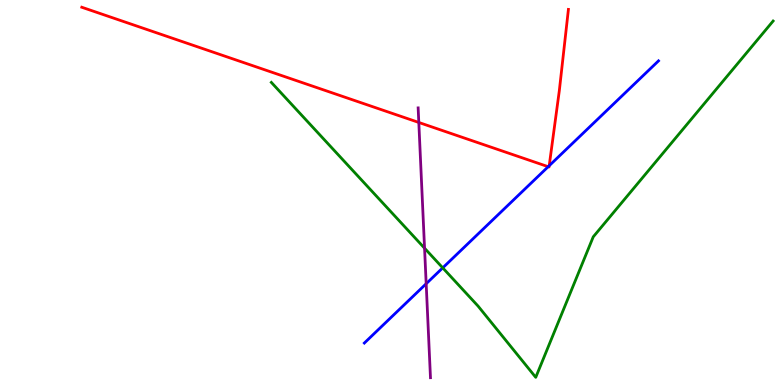[{'lines': ['blue', 'red'], 'intersections': [{'x': 7.07, 'y': 5.67}, {'x': 7.09, 'y': 5.7}]}, {'lines': ['green', 'red'], 'intersections': []}, {'lines': ['purple', 'red'], 'intersections': [{'x': 5.4, 'y': 6.82}]}, {'lines': ['blue', 'green'], 'intersections': [{'x': 5.71, 'y': 3.04}]}, {'lines': ['blue', 'purple'], 'intersections': [{'x': 5.5, 'y': 2.63}]}, {'lines': ['green', 'purple'], 'intersections': [{'x': 5.48, 'y': 3.55}]}]